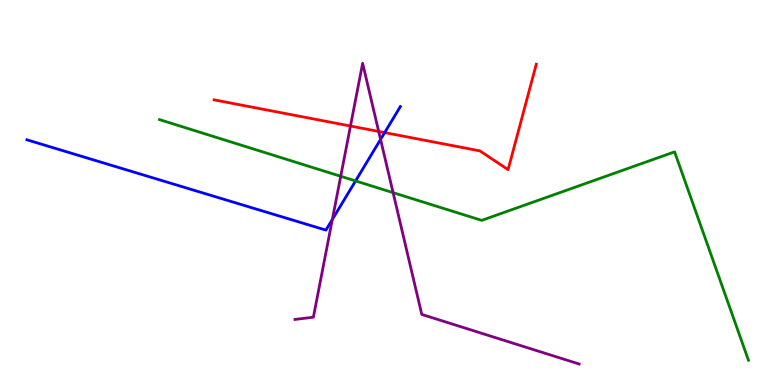[{'lines': ['blue', 'red'], 'intersections': [{'x': 4.96, 'y': 6.56}]}, {'lines': ['green', 'red'], 'intersections': []}, {'lines': ['purple', 'red'], 'intersections': [{'x': 4.52, 'y': 6.73}, {'x': 4.89, 'y': 6.59}]}, {'lines': ['blue', 'green'], 'intersections': [{'x': 4.59, 'y': 5.3}]}, {'lines': ['blue', 'purple'], 'intersections': [{'x': 4.29, 'y': 4.3}, {'x': 4.91, 'y': 6.38}]}, {'lines': ['green', 'purple'], 'intersections': [{'x': 4.4, 'y': 5.42}, {'x': 5.07, 'y': 5.0}]}]